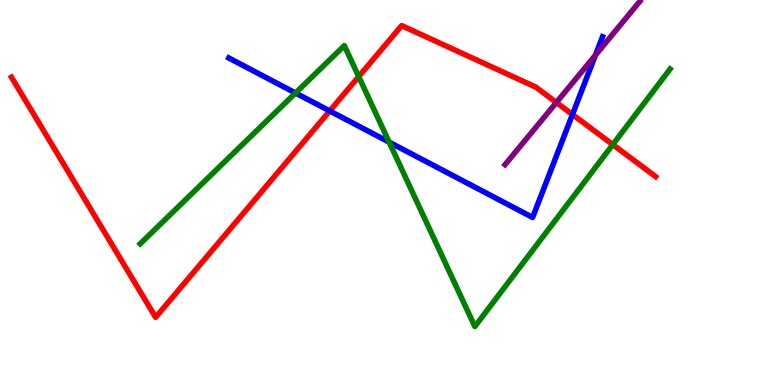[{'lines': ['blue', 'red'], 'intersections': [{'x': 4.25, 'y': 7.12}, {'x': 7.39, 'y': 7.03}]}, {'lines': ['green', 'red'], 'intersections': [{'x': 4.63, 'y': 8.01}, {'x': 7.91, 'y': 6.24}]}, {'lines': ['purple', 'red'], 'intersections': [{'x': 7.18, 'y': 7.34}]}, {'lines': ['blue', 'green'], 'intersections': [{'x': 3.81, 'y': 7.58}, {'x': 5.02, 'y': 6.31}]}, {'lines': ['blue', 'purple'], 'intersections': [{'x': 7.68, 'y': 8.57}]}, {'lines': ['green', 'purple'], 'intersections': []}]